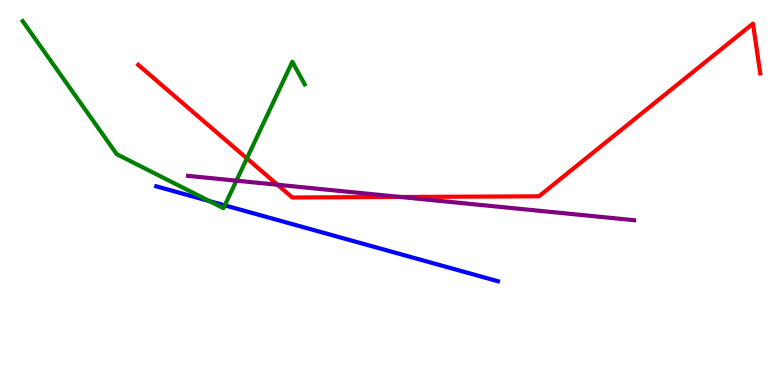[{'lines': ['blue', 'red'], 'intersections': []}, {'lines': ['green', 'red'], 'intersections': [{'x': 3.19, 'y': 5.89}]}, {'lines': ['purple', 'red'], 'intersections': [{'x': 3.58, 'y': 5.2}, {'x': 5.17, 'y': 4.88}]}, {'lines': ['blue', 'green'], 'intersections': [{'x': 2.7, 'y': 4.78}, {'x': 2.9, 'y': 4.67}]}, {'lines': ['blue', 'purple'], 'intersections': []}, {'lines': ['green', 'purple'], 'intersections': [{'x': 3.05, 'y': 5.31}]}]